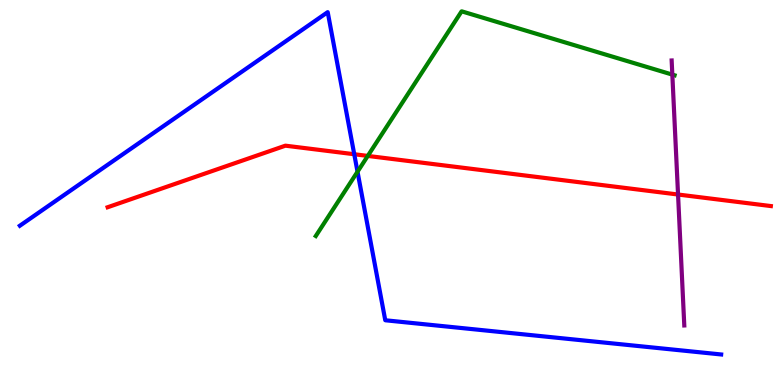[{'lines': ['blue', 'red'], 'intersections': [{'x': 4.57, 'y': 5.99}]}, {'lines': ['green', 'red'], 'intersections': [{'x': 4.75, 'y': 5.95}]}, {'lines': ['purple', 'red'], 'intersections': [{'x': 8.75, 'y': 4.95}]}, {'lines': ['blue', 'green'], 'intersections': [{'x': 4.61, 'y': 5.54}]}, {'lines': ['blue', 'purple'], 'intersections': []}, {'lines': ['green', 'purple'], 'intersections': [{'x': 8.68, 'y': 8.06}]}]